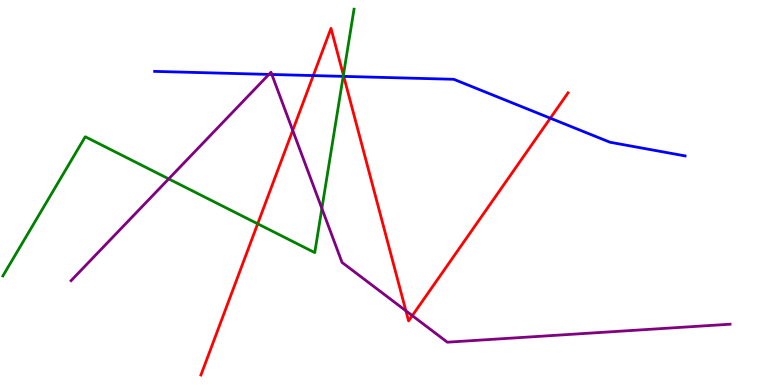[{'lines': ['blue', 'red'], 'intersections': [{'x': 4.04, 'y': 8.04}, {'x': 4.44, 'y': 8.02}, {'x': 7.1, 'y': 6.93}]}, {'lines': ['green', 'red'], 'intersections': [{'x': 3.32, 'y': 4.19}, {'x': 4.43, 'y': 8.05}]}, {'lines': ['purple', 'red'], 'intersections': [{'x': 3.78, 'y': 6.61}, {'x': 5.24, 'y': 1.93}, {'x': 5.32, 'y': 1.8}]}, {'lines': ['blue', 'green'], 'intersections': [{'x': 4.43, 'y': 8.02}]}, {'lines': ['blue', 'purple'], 'intersections': [{'x': 3.47, 'y': 8.07}, {'x': 3.51, 'y': 8.07}]}, {'lines': ['green', 'purple'], 'intersections': [{'x': 2.18, 'y': 5.35}, {'x': 4.15, 'y': 4.59}]}]